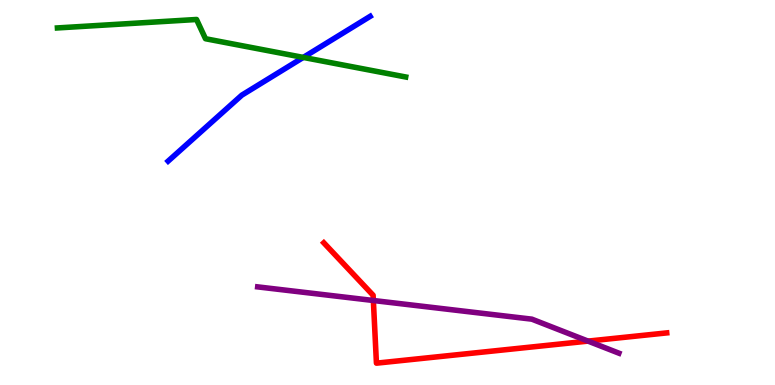[{'lines': ['blue', 'red'], 'intersections': []}, {'lines': ['green', 'red'], 'intersections': []}, {'lines': ['purple', 'red'], 'intersections': [{'x': 4.82, 'y': 2.19}, {'x': 7.59, 'y': 1.14}]}, {'lines': ['blue', 'green'], 'intersections': [{'x': 3.91, 'y': 8.51}]}, {'lines': ['blue', 'purple'], 'intersections': []}, {'lines': ['green', 'purple'], 'intersections': []}]